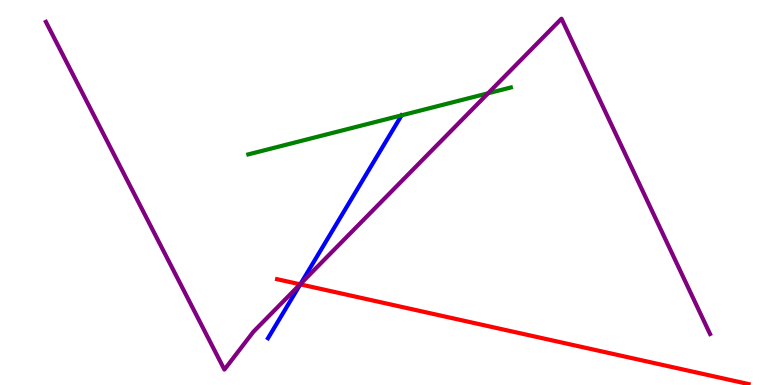[{'lines': ['blue', 'red'], 'intersections': [{'x': 3.87, 'y': 2.61}]}, {'lines': ['green', 'red'], 'intersections': []}, {'lines': ['purple', 'red'], 'intersections': [{'x': 3.87, 'y': 2.62}]}, {'lines': ['blue', 'green'], 'intersections': [{'x': 5.18, 'y': 7.0}]}, {'lines': ['blue', 'purple'], 'intersections': [{'x': 3.88, 'y': 2.63}]}, {'lines': ['green', 'purple'], 'intersections': [{'x': 6.3, 'y': 7.58}]}]